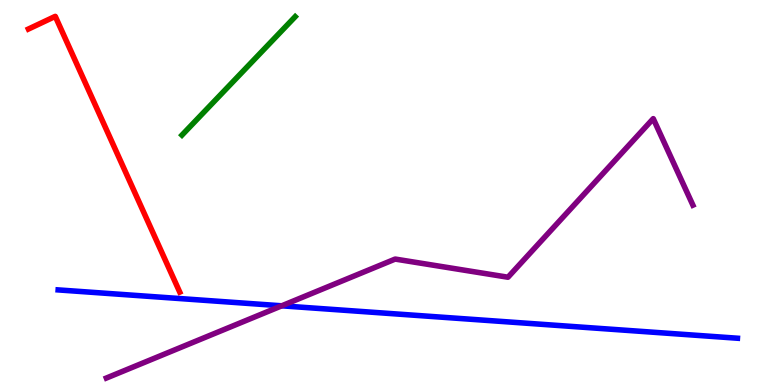[{'lines': ['blue', 'red'], 'intersections': []}, {'lines': ['green', 'red'], 'intersections': []}, {'lines': ['purple', 'red'], 'intersections': []}, {'lines': ['blue', 'green'], 'intersections': []}, {'lines': ['blue', 'purple'], 'intersections': [{'x': 3.64, 'y': 2.06}]}, {'lines': ['green', 'purple'], 'intersections': []}]